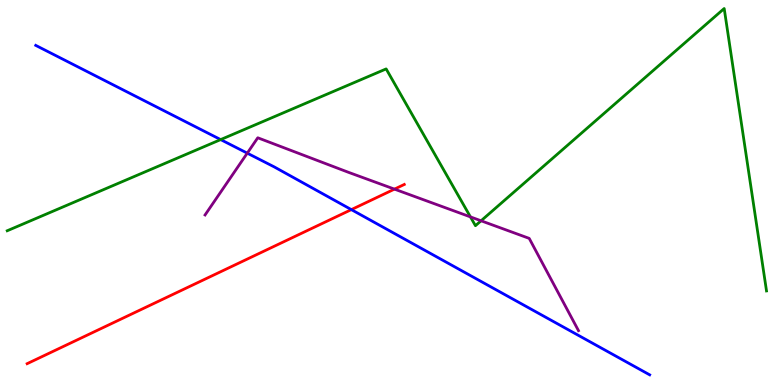[{'lines': ['blue', 'red'], 'intersections': [{'x': 4.53, 'y': 4.56}]}, {'lines': ['green', 'red'], 'intersections': []}, {'lines': ['purple', 'red'], 'intersections': [{'x': 5.09, 'y': 5.09}]}, {'lines': ['blue', 'green'], 'intersections': [{'x': 2.85, 'y': 6.37}]}, {'lines': ['blue', 'purple'], 'intersections': [{'x': 3.19, 'y': 6.02}]}, {'lines': ['green', 'purple'], 'intersections': [{'x': 6.07, 'y': 4.37}, {'x': 6.21, 'y': 4.27}]}]